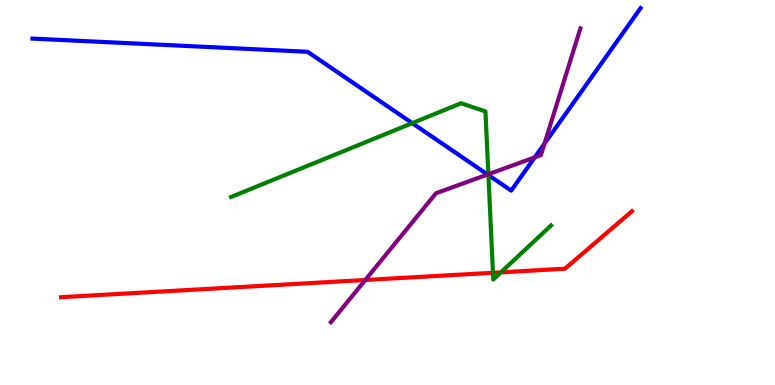[{'lines': ['blue', 'red'], 'intersections': []}, {'lines': ['green', 'red'], 'intersections': [{'x': 6.36, 'y': 2.91}, {'x': 6.46, 'y': 2.93}]}, {'lines': ['purple', 'red'], 'intersections': [{'x': 4.71, 'y': 2.73}]}, {'lines': ['blue', 'green'], 'intersections': [{'x': 5.32, 'y': 6.8}, {'x': 6.3, 'y': 5.45}]}, {'lines': ['blue', 'purple'], 'intersections': [{'x': 6.29, 'y': 5.47}, {'x': 6.9, 'y': 5.91}, {'x': 7.03, 'y': 6.27}]}, {'lines': ['green', 'purple'], 'intersections': [{'x': 6.3, 'y': 5.47}]}]